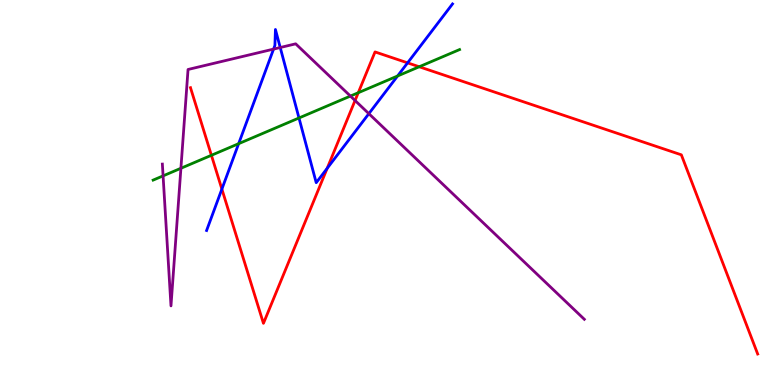[{'lines': ['blue', 'red'], 'intersections': [{'x': 2.86, 'y': 5.09}, {'x': 4.22, 'y': 5.63}, {'x': 5.26, 'y': 8.37}]}, {'lines': ['green', 'red'], 'intersections': [{'x': 2.73, 'y': 5.97}, {'x': 4.62, 'y': 7.59}, {'x': 5.41, 'y': 8.27}]}, {'lines': ['purple', 'red'], 'intersections': [{'x': 4.58, 'y': 7.39}]}, {'lines': ['blue', 'green'], 'intersections': [{'x': 3.08, 'y': 6.27}, {'x': 3.86, 'y': 6.94}, {'x': 5.13, 'y': 8.03}]}, {'lines': ['blue', 'purple'], 'intersections': [{'x': 3.53, 'y': 8.72}, {'x': 3.62, 'y': 8.77}, {'x': 4.76, 'y': 7.05}]}, {'lines': ['green', 'purple'], 'intersections': [{'x': 2.1, 'y': 5.43}, {'x': 2.33, 'y': 5.63}, {'x': 4.52, 'y': 7.5}]}]